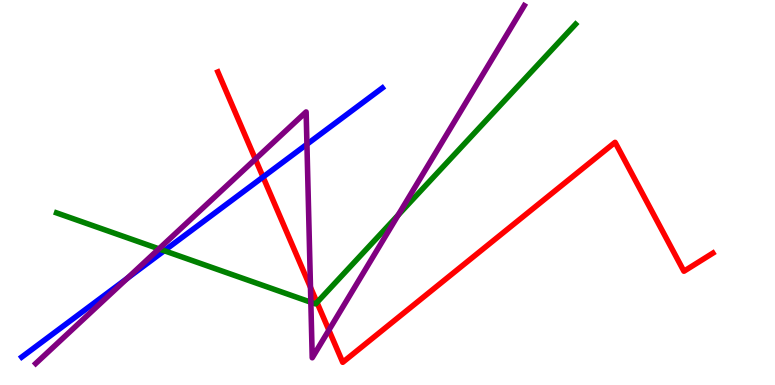[{'lines': ['blue', 'red'], 'intersections': [{'x': 3.39, 'y': 5.4}]}, {'lines': ['green', 'red'], 'intersections': [{'x': 4.09, 'y': 2.14}]}, {'lines': ['purple', 'red'], 'intersections': [{'x': 3.29, 'y': 5.87}, {'x': 4.01, 'y': 2.54}, {'x': 4.24, 'y': 1.43}]}, {'lines': ['blue', 'green'], 'intersections': [{'x': 2.12, 'y': 3.49}]}, {'lines': ['blue', 'purple'], 'intersections': [{'x': 1.64, 'y': 2.77}, {'x': 3.96, 'y': 6.25}]}, {'lines': ['green', 'purple'], 'intersections': [{'x': 2.05, 'y': 3.54}, {'x': 4.01, 'y': 2.15}, {'x': 5.14, 'y': 4.41}]}]